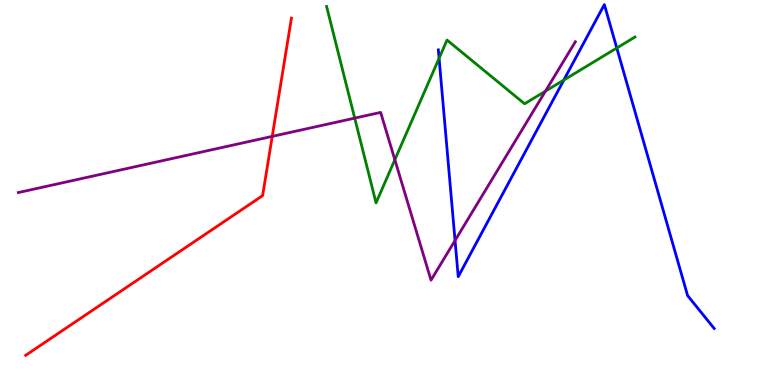[{'lines': ['blue', 'red'], 'intersections': []}, {'lines': ['green', 'red'], 'intersections': []}, {'lines': ['purple', 'red'], 'intersections': [{'x': 3.51, 'y': 6.46}]}, {'lines': ['blue', 'green'], 'intersections': [{'x': 5.67, 'y': 8.49}, {'x': 7.28, 'y': 7.92}, {'x': 7.96, 'y': 8.75}]}, {'lines': ['blue', 'purple'], 'intersections': [{'x': 5.87, 'y': 3.75}]}, {'lines': ['green', 'purple'], 'intersections': [{'x': 4.58, 'y': 6.93}, {'x': 5.09, 'y': 5.85}, {'x': 7.04, 'y': 7.63}]}]